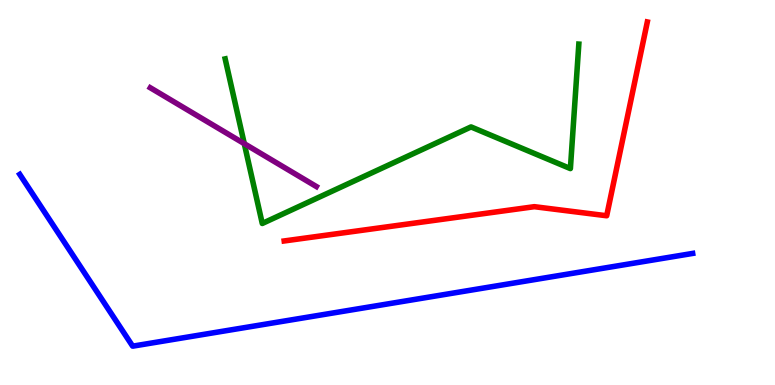[{'lines': ['blue', 'red'], 'intersections': []}, {'lines': ['green', 'red'], 'intersections': []}, {'lines': ['purple', 'red'], 'intersections': []}, {'lines': ['blue', 'green'], 'intersections': []}, {'lines': ['blue', 'purple'], 'intersections': []}, {'lines': ['green', 'purple'], 'intersections': [{'x': 3.15, 'y': 6.27}]}]